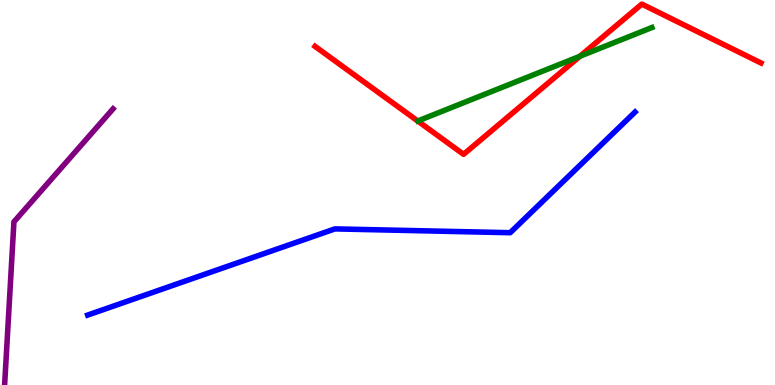[{'lines': ['blue', 'red'], 'intersections': []}, {'lines': ['green', 'red'], 'intersections': [{'x': 7.48, 'y': 8.54}]}, {'lines': ['purple', 'red'], 'intersections': []}, {'lines': ['blue', 'green'], 'intersections': []}, {'lines': ['blue', 'purple'], 'intersections': []}, {'lines': ['green', 'purple'], 'intersections': []}]